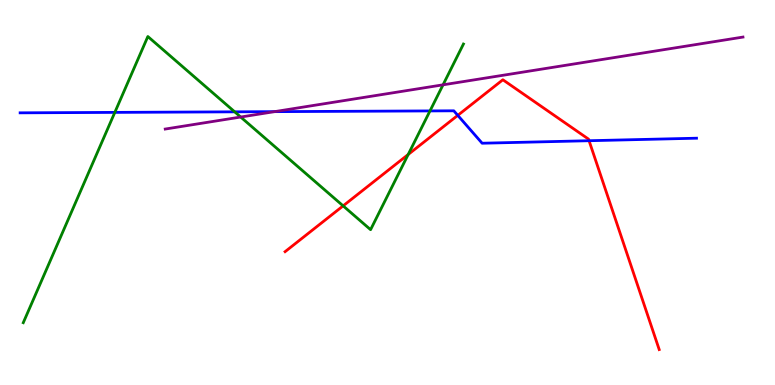[{'lines': ['blue', 'red'], 'intersections': [{'x': 5.91, 'y': 7.0}, {'x': 7.6, 'y': 6.34}]}, {'lines': ['green', 'red'], 'intersections': [{'x': 4.43, 'y': 4.65}, {'x': 5.27, 'y': 5.99}]}, {'lines': ['purple', 'red'], 'intersections': []}, {'lines': ['blue', 'green'], 'intersections': [{'x': 1.48, 'y': 7.08}, {'x': 3.03, 'y': 7.1}, {'x': 5.55, 'y': 7.12}]}, {'lines': ['blue', 'purple'], 'intersections': [{'x': 3.54, 'y': 7.1}]}, {'lines': ['green', 'purple'], 'intersections': [{'x': 3.11, 'y': 6.96}, {'x': 5.72, 'y': 7.8}]}]